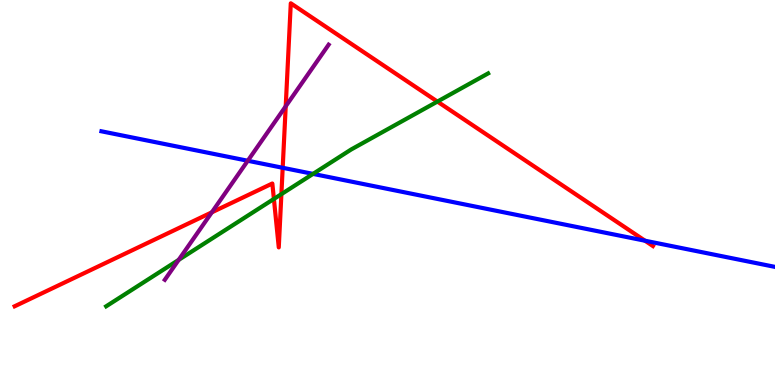[{'lines': ['blue', 'red'], 'intersections': [{'x': 3.65, 'y': 5.64}, {'x': 8.32, 'y': 3.75}]}, {'lines': ['green', 'red'], 'intersections': [{'x': 3.53, 'y': 4.83}, {'x': 3.63, 'y': 4.96}, {'x': 5.64, 'y': 7.36}]}, {'lines': ['purple', 'red'], 'intersections': [{'x': 2.73, 'y': 4.48}, {'x': 3.69, 'y': 7.24}]}, {'lines': ['blue', 'green'], 'intersections': [{'x': 4.04, 'y': 5.48}]}, {'lines': ['blue', 'purple'], 'intersections': [{'x': 3.2, 'y': 5.82}]}, {'lines': ['green', 'purple'], 'intersections': [{'x': 2.31, 'y': 3.25}]}]